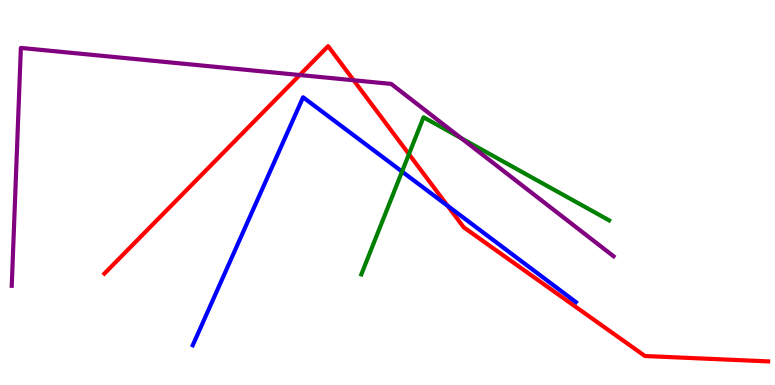[{'lines': ['blue', 'red'], 'intersections': [{'x': 5.78, 'y': 4.66}]}, {'lines': ['green', 'red'], 'intersections': [{'x': 5.28, 'y': 6.0}]}, {'lines': ['purple', 'red'], 'intersections': [{'x': 3.87, 'y': 8.05}, {'x': 4.56, 'y': 7.92}]}, {'lines': ['blue', 'green'], 'intersections': [{'x': 5.19, 'y': 5.54}]}, {'lines': ['blue', 'purple'], 'intersections': []}, {'lines': ['green', 'purple'], 'intersections': [{'x': 5.95, 'y': 6.41}]}]